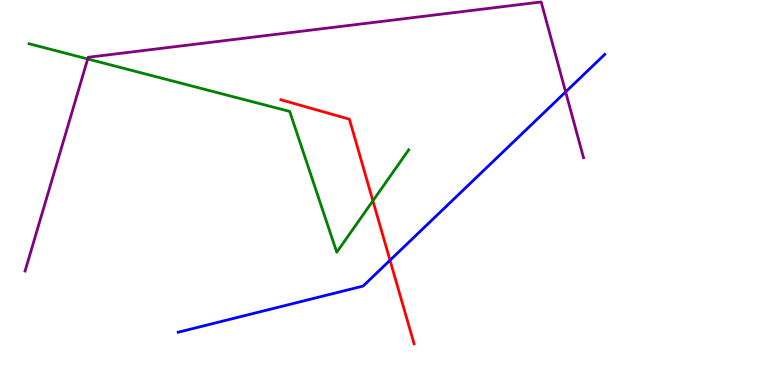[{'lines': ['blue', 'red'], 'intersections': [{'x': 5.03, 'y': 3.24}]}, {'lines': ['green', 'red'], 'intersections': [{'x': 4.81, 'y': 4.78}]}, {'lines': ['purple', 'red'], 'intersections': []}, {'lines': ['blue', 'green'], 'intersections': []}, {'lines': ['blue', 'purple'], 'intersections': [{'x': 7.3, 'y': 7.61}]}, {'lines': ['green', 'purple'], 'intersections': [{'x': 1.13, 'y': 8.47}]}]